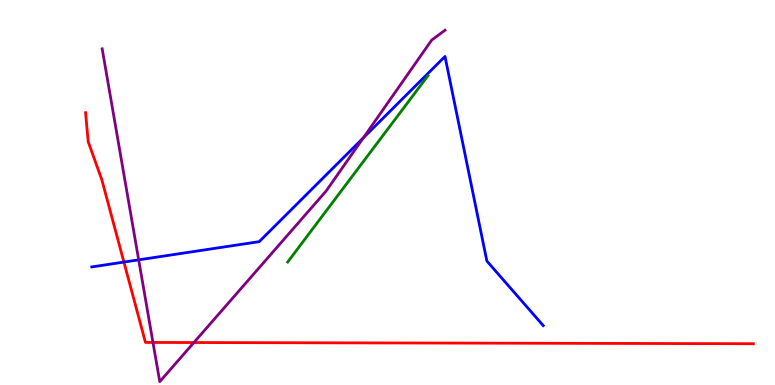[{'lines': ['blue', 'red'], 'intersections': [{'x': 1.6, 'y': 3.19}]}, {'lines': ['green', 'red'], 'intersections': []}, {'lines': ['purple', 'red'], 'intersections': [{'x': 1.97, 'y': 1.11}, {'x': 2.5, 'y': 1.1}]}, {'lines': ['blue', 'green'], 'intersections': []}, {'lines': ['blue', 'purple'], 'intersections': [{'x': 1.79, 'y': 3.25}, {'x': 4.69, 'y': 6.42}]}, {'lines': ['green', 'purple'], 'intersections': []}]